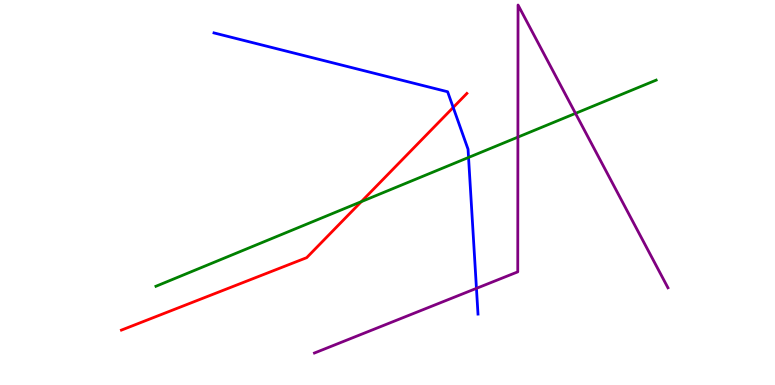[{'lines': ['blue', 'red'], 'intersections': [{'x': 5.85, 'y': 7.21}]}, {'lines': ['green', 'red'], 'intersections': [{'x': 4.66, 'y': 4.76}]}, {'lines': ['purple', 'red'], 'intersections': []}, {'lines': ['blue', 'green'], 'intersections': [{'x': 6.05, 'y': 5.91}]}, {'lines': ['blue', 'purple'], 'intersections': [{'x': 6.15, 'y': 2.51}]}, {'lines': ['green', 'purple'], 'intersections': [{'x': 6.68, 'y': 6.44}, {'x': 7.43, 'y': 7.06}]}]